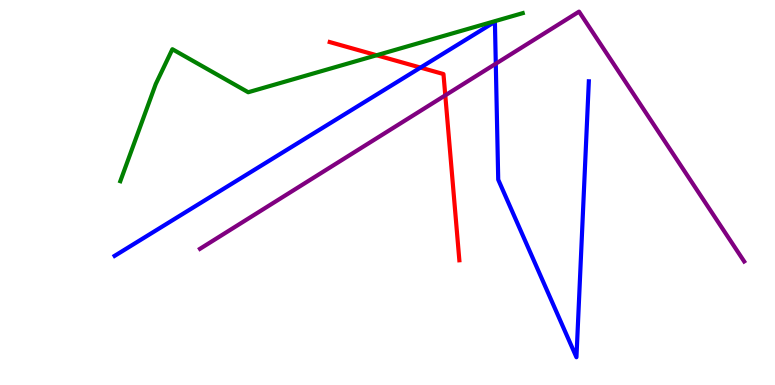[{'lines': ['blue', 'red'], 'intersections': [{'x': 5.43, 'y': 8.24}]}, {'lines': ['green', 'red'], 'intersections': [{'x': 4.86, 'y': 8.57}]}, {'lines': ['purple', 'red'], 'intersections': [{'x': 5.75, 'y': 7.52}]}, {'lines': ['blue', 'green'], 'intersections': []}, {'lines': ['blue', 'purple'], 'intersections': [{'x': 6.4, 'y': 8.34}]}, {'lines': ['green', 'purple'], 'intersections': []}]